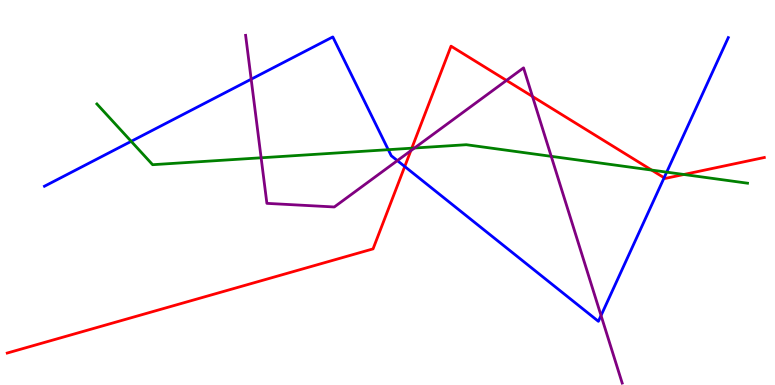[{'lines': ['blue', 'red'], 'intersections': [{'x': 5.22, 'y': 5.68}, {'x': 8.57, 'y': 5.38}]}, {'lines': ['green', 'red'], 'intersections': [{'x': 5.31, 'y': 6.15}, {'x': 8.41, 'y': 5.58}, {'x': 8.82, 'y': 5.47}]}, {'lines': ['purple', 'red'], 'intersections': [{'x': 5.3, 'y': 6.08}, {'x': 6.54, 'y': 7.91}, {'x': 6.87, 'y': 7.49}]}, {'lines': ['blue', 'green'], 'intersections': [{'x': 1.69, 'y': 6.33}, {'x': 5.01, 'y': 6.11}, {'x': 8.6, 'y': 5.53}]}, {'lines': ['blue', 'purple'], 'intersections': [{'x': 3.24, 'y': 7.94}, {'x': 5.13, 'y': 5.83}, {'x': 7.76, 'y': 1.8}]}, {'lines': ['green', 'purple'], 'intersections': [{'x': 3.37, 'y': 5.9}, {'x': 5.35, 'y': 6.16}, {'x': 7.11, 'y': 5.94}]}]